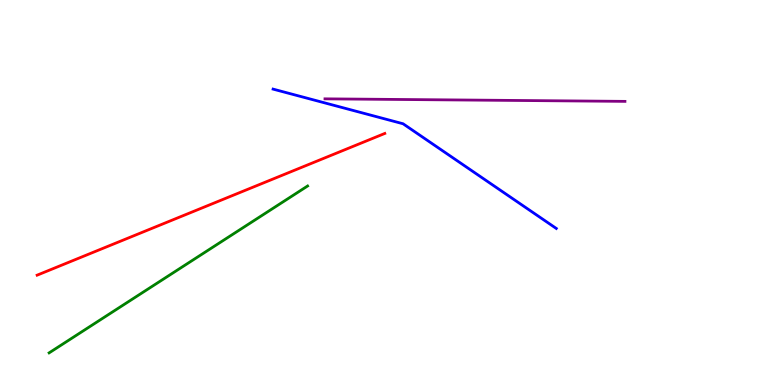[{'lines': ['blue', 'red'], 'intersections': []}, {'lines': ['green', 'red'], 'intersections': []}, {'lines': ['purple', 'red'], 'intersections': []}, {'lines': ['blue', 'green'], 'intersections': []}, {'lines': ['blue', 'purple'], 'intersections': []}, {'lines': ['green', 'purple'], 'intersections': []}]